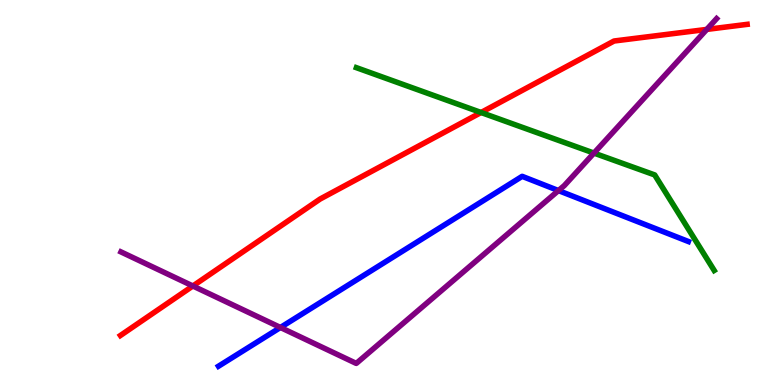[{'lines': ['blue', 'red'], 'intersections': []}, {'lines': ['green', 'red'], 'intersections': [{'x': 6.21, 'y': 7.08}]}, {'lines': ['purple', 'red'], 'intersections': [{'x': 2.49, 'y': 2.57}, {'x': 9.12, 'y': 9.24}]}, {'lines': ['blue', 'green'], 'intersections': []}, {'lines': ['blue', 'purple'], 'intersections': [{'x': 3.62, 'y': 1.49}, {'x': 7.21, 'y': 5.05}]}, {'lines': ['green', 'purple'], 'intersections': [{'x': 7.66, 'y': 6.02}]}]